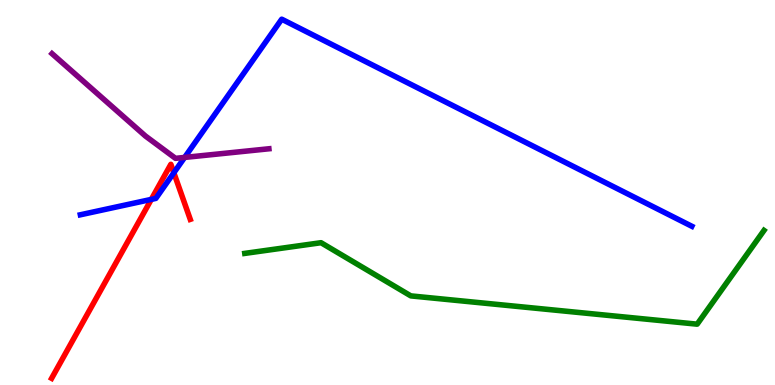[{'lines': ['blue', 'red'], 'intersections': [{'x': 1.95, 'y': 4.82}, {'x': 2.24, 'y': 5.51}]}, {'lines': ['green', 'red'], 'intersections': []}, {'lines': ['purple', 'red'], 'intersections': []}, {'lines': ['blue', 'green'], 'intersections': []}, {'lines': ['blue', 'purple'], 'intersections': [{'x': 2.38, 'y': 5.91}]}, {'lines': ['green', 'purple'], 'intersections': []}]